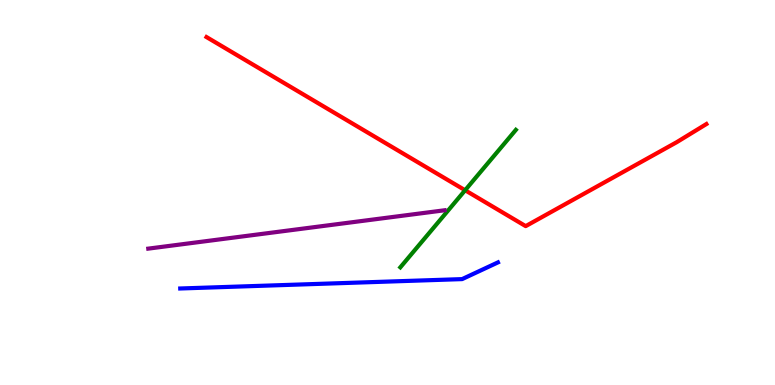[{'lines': ['blue', 'red'], 'intersections': []}, {'lines': ['green', 'red'], 'intersections': [{'x': 6.0, 'y': 5.06}]}, {'lines': ['purple', 'red'], 'intersections': []}, {'lines': ['blue', 'green'], 'intersections': []}, {'lines': ['blue', 'purple'], 'intersections': []}, {'lines': ['green', 'purple'], 'intersections': []}]